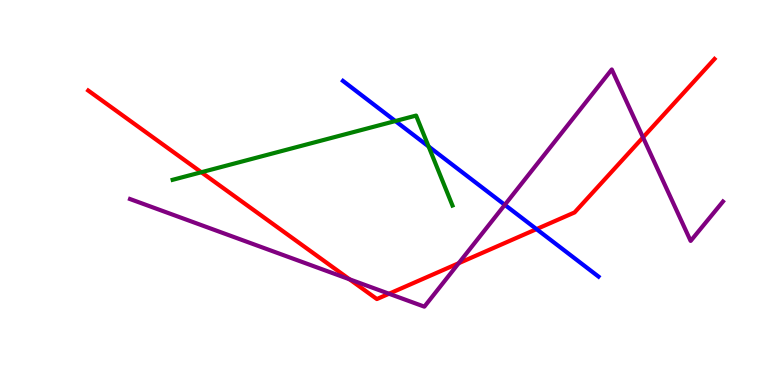[{'lines': ['blue', 'red'], 'intersections': [{'x': 6.92, 'y': 4.05}]}, {'lines': ['green', 'red'], 'intersections': [{'x': 2.6, 'y': 5.53}]}, {'lines': ['purple', 'red'], 'intersections': [{'x': 4.51, 'y': 2.75}, {'x': 5.02, 'y': 2.37}, {'x': 5.92, 'y': 3.16}, {'x': 8.3, 'y': 6.43}]}, {'lines': ['blue', 'green'], 'intersections': [{'x': 5.1, 'y': 6.86}, {'x': 5.53, 'y': 6.2}]}, {'lines': ['blue', 'purple'], 'intersections': [{'x': 6.51, 'y': 4.68}]}, {'lines': ['green', 'purple'], 'intersections': []}]